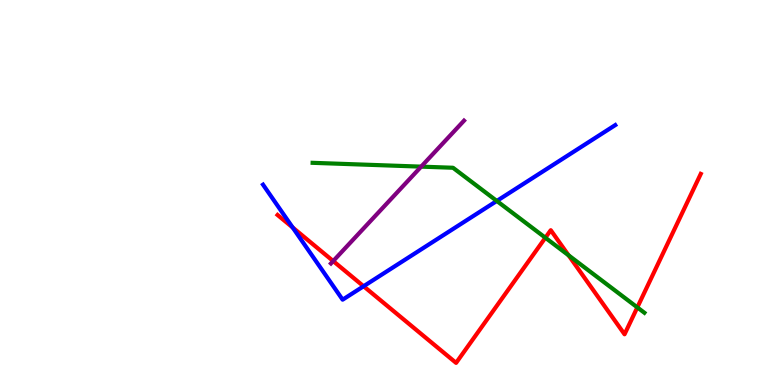[{'lines': ['blue', 'red'], 'intersections': [{'x': 3.78, 'y': 4.09}, {'x': 4.69, 'y': 2.56}]}, {'lines': ['green', 'red'], 'intersections': [{'x': 7.04, 'y': 3.83}, {'x': 7.34, 'y': 3.37}, {'x': 8.22, 'y': 2.02}]}, {'lines': ['purple', 'red'], 'intersections': [{'x': 4.3, 'y': 3.22}]}, {'lines': ['blue', 'green'], 'intersections': [{'x': 6.41, 'y': 4.78}]}, {'lines': ['blue', 'purple'], 'intersections': []}, {'lines': ['green', 'purple'], 'intersections': [{'x': 5.43, 'y': 5.67}]}]